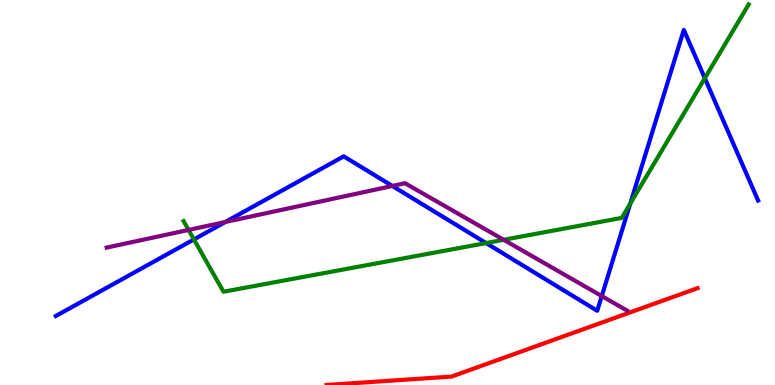[{'lines': ['blue', 'red'], 'intersections': []}, {'lines': ['green', 'red'], 'intersections': []}, {'lines': ['purple', 'red'], 'intersections': []}, {'lines': ['blue', 'green'], 'intersections': [{'x': 2.5, 'y': 3.78}, {'x': 6.27, 'y': 3.69}, {'x': 8.13, 'y': 4.71}, {'x': 9.09, 'y': 7.97}]}, {'lines': ['blue', 'purple'], 'intersections': [{'x': 2.91, 'y': 4.23}, {'x': 5.06, 'y': 5.17}, {'x': 7.76, 'y': 2.31}]}, {'lines': ['green', 'purple'], 'intersections': [{'x': 2.43, 'y': 4.03}, {'x': 6.5, 'y': 3.77}]}]